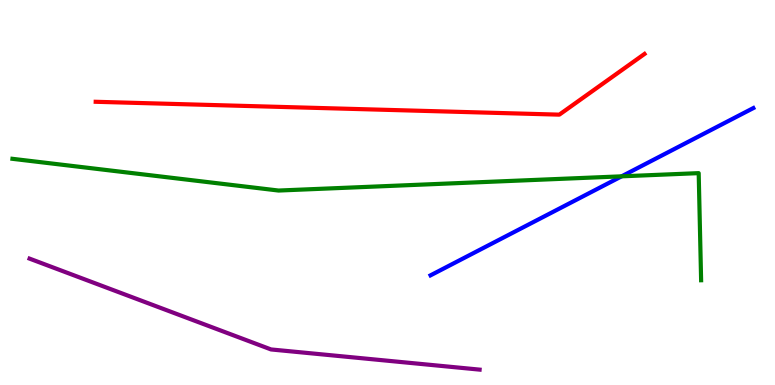[{'lines': ['blue', 'red'], 'intersections': []}, {'lines': ['green', 'red'], 'intersections': []}, {'lines': ['purple', 'red'], 'intersections': []}, {'lines': ['blue', 'green'], 'intersections': [{'x': 8.02, 'y': 5.42}]}, {'lines': ['blue', 'purple'], 'intersections': []}, {'lines': ['green', 'purple'], 'intersections': []}]